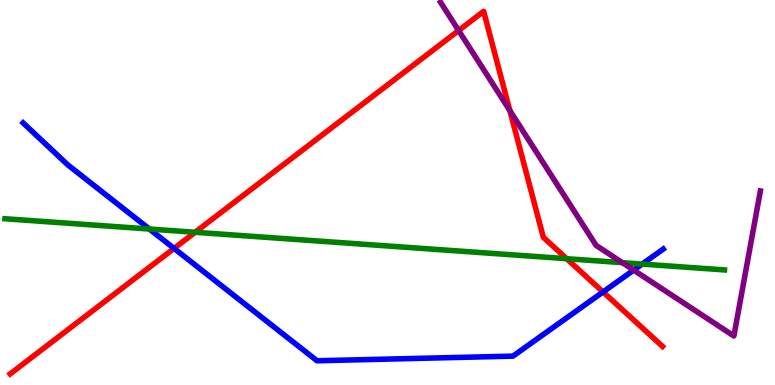[{'lines': ['blue', 'red'], 'intersections': [{'x': 2.25, 'y': 3.55}, {'x': 7.78, 'y': 2.42}]}, {'lines': ['green', 'red'], 'intersections': [{'x': 2.52, 'y': 3.97}, {'x': 7.31, 'y': 3.28}]}, {'lines': ['purple', 'red'], 'intersections': [{'x': 5.92, 'y': 9.21}, {'x': 6.58, 'y': 7.13}]}, {'lines': ['blue', 'green'], 'intersections': [{'x': 1.93, 'y': 4.05}, {'x': 8.29, 'y': 3.14}]}, {'lines': ['blue', 'purple'], 'intersections': [{'x': 8.18, 'y': 2.98}]}, {'lines': ['green', 'purple'], 'intersections': [{'x': 8.03, 'y': 3.18}]}]